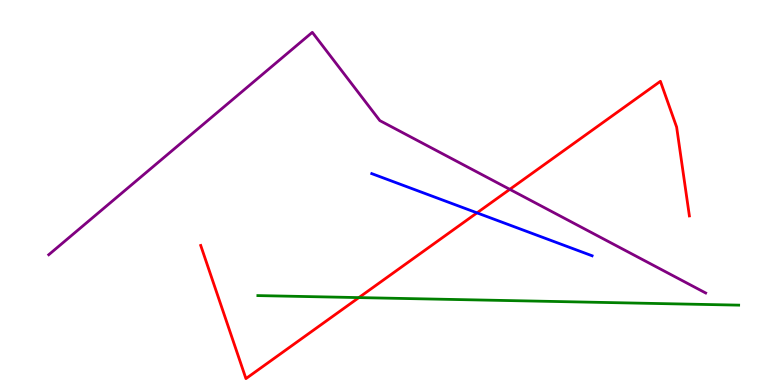[{'lines': ['blue', 'red'], 'intersections': [{'x': 6.15, 'y': 4.47}]}, {'lines': ['green', 'red'], 'intersections': [{'x': 4.63, 'y': 2.27}]}, {'lines': ['purple', 'red'], 'intersections': [{'x': 6.58, 'y': 5.08}]}, {'lines': ['blue', 'green'], 'intersections': []}, {'lines': ['blue', 'purple'], 'intersections': []}, {'lines': ['green', 'purple'], 'intersections': []}]